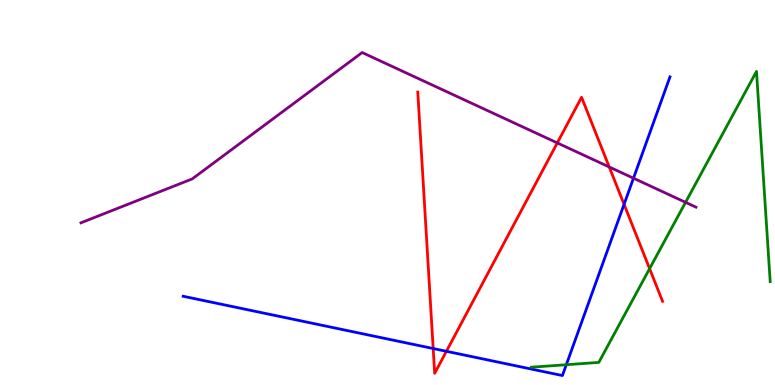[{'lines': ['blue', 'red'], 'intersections': [{'x': 5.59, 'y': 0.947}, {'x': 5.76, 'y': 0.875}, {'x': 8.05, 'y': 4.69}]}, {'lines': ['green', 'red'], 'intersections': [{'x': 8.38, 'y': 3.02}]}, {'lines': ['purple', 'red'], 'intersections': [{'x': 7.19, 'y': 6.29}, {'x': 7.86, 'y': 5.66}]}, {'lines': ['blue', 'green'], 'intersections': [{'x': 7.31, 'y': 0.527}]}, {'lines': ['blue', 'purple'], 'intersections': [{'x': 8.17, 'y': 5.37}]}, {'lines': ['green', 'purple'], 'intersections': [{'x': 8.85, 'y': 4.74}]}]